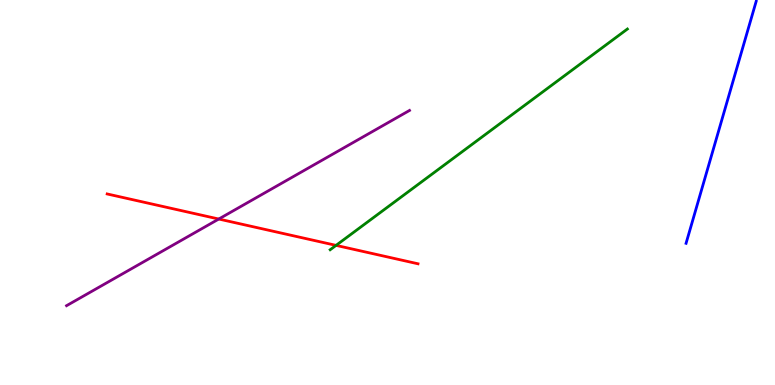[{'lines': ['blue', 'red'], 'intersections': []}, {'lines': ['green', 'red'], 'intersections': [{'x': 4.34, 'y': 3.63}]}, {'lines': ['purple', 'red'], 'intersections': [{'x': 2.82, 'y': 4.31}]}, {'lines': ['blue', 'green'], 'intersections': []}, {'lines': ['blue', 'purple'], 'intersections': []}, {'lines': ['green', 'purple'], 'intersections': []}]